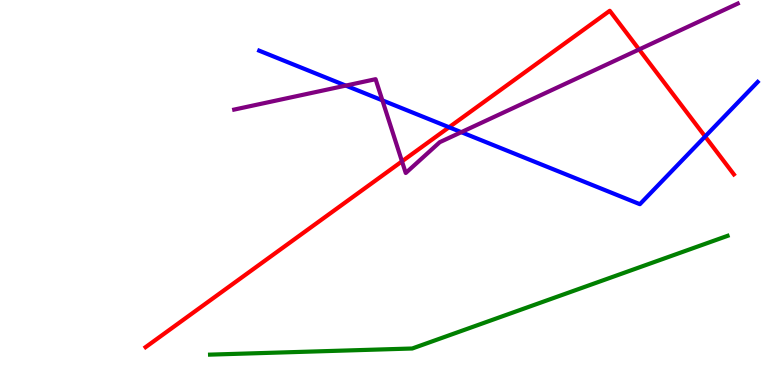[{'lines': ['blue', 'red'], 'intersections': [{'x': 5.79, 'y': 6.7}, {'x': 9.1, 'y': 6.45}]}, {'lines': ['green', 'red'], 'intersections': []}, {'lines': ['purple', 'red'], 'intersections': [{'x': 5.19, 'y': 5.81}, {'x': 8.25, 'y': 8.72}]}, {'lines': ['blue', 'green'], 'intersections': []}, {'lines': ['blue', 'purple'], 'intersections': [{'x': 4.46, 'y': 7.78}, {'x': 4.93, 'y': 7.39}, {'x': 5.95, 'y': 6.57}]}, {'lines': ['green', 'purple'], 'intersections': []}]